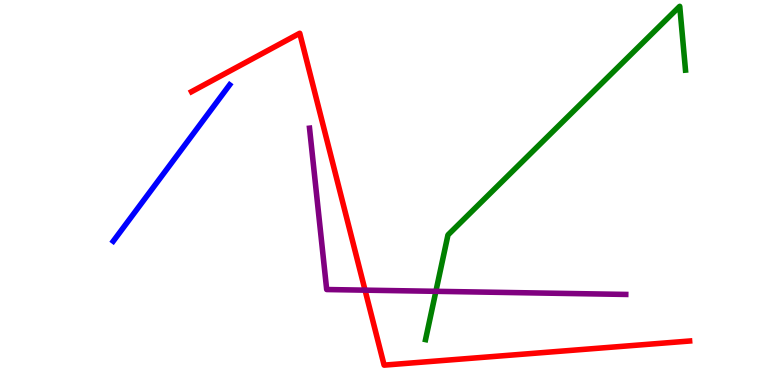[{'lines': ['blue', 'red'], 'intersections': []}, {'lines': ['green', 'red'], 'intersections': []}, {'lines': ['purple', 'red'], 'intersections': [{'x': 4.71, 'y': 2.46}]}, {'lines': ['blue', 'green'], 'intersections': []}, {'lines': ['blue', 'purple'], 'intersections': []}, {'lines': ['green', 'purple'], 'intersections': [{'x': 5.62, 'y': 2.43}]}]